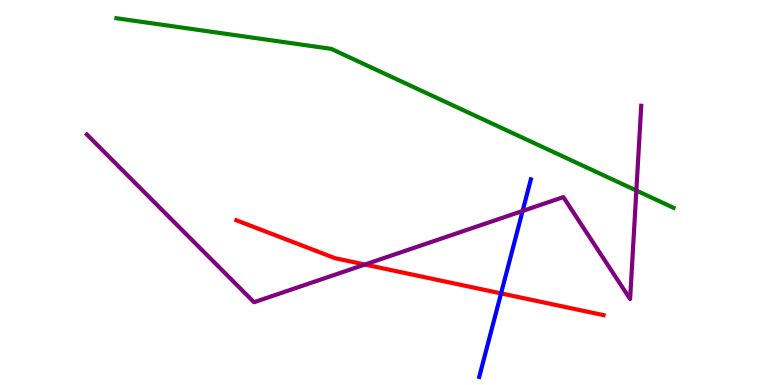[{'lines': ['blue', 'red'], 'intersections': [{'x': 6.47, 'y': 2.38}]}, {'lines': ['green', 'red'], 'intersections': []}, {'lines': ['purple', 'red'], 'intersections': [{'x': 4.71, 'y': 3.13}]}, {'lines': ['blue', 'green'], 'intersections': []}, {'lines': ['blue', 'purple'], 'intersections': [{'x': 6.74, 'y': 4.52}]}, {'lines': ['green', 'purple'], 'intersections': [{'x': 8.21, 'y': 5.05}]}]